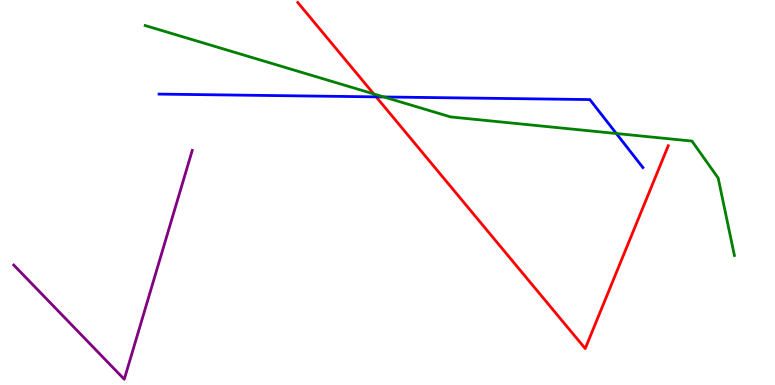[{'lines': ['blue', 'red'], 'intersections': [{'x': 4.85, 'y': 7.48}]}, {'lines': ['green', 'red'], 'intersections': [{'x': 4.82, 'y': 7.56}]}, {'lines': ['purple', 'red'], 'intersections': []}, {'lines': ['blue', 'green'], 'intersections': [{'x': 4.95, 'y': 7.48}, {'x': 7.95, 'y': 6.53}]}, {'lines': ['blue', 'purple'], 'intersections': []}, {'lines': ['green', 'purple'], 'intersections': []}]